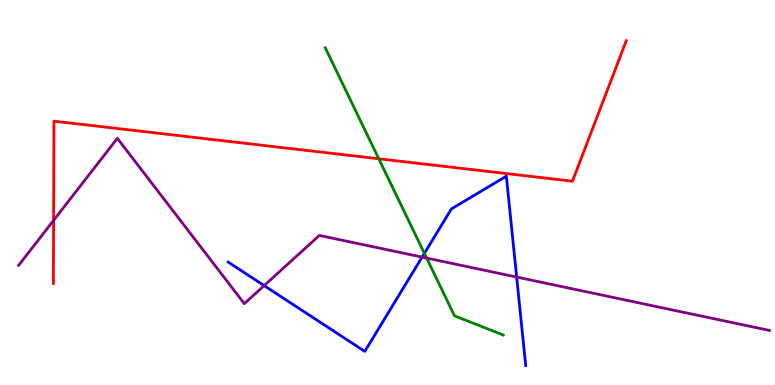[{'lines': ['blue', 'red'], 'intersections': []}, {'lines': ['green', 'red'], 'intersections': [{'x': 4.89, 'y': 5.88}]}, {'lines': ['purple', 'red'], 'intersections': [{'x': 0.692, 'y': 4.28}]}, {'lines': ['blue', 'green'], 'intersections': [{'x': 5.48, 'y': 3.42}]}, {'lines': ['blue', 'purple'], 'intersections': [{'x': 3.41, 'y': 2.58}, {'x': 5.45, 'y': 3.32}, {'x': 6.67, 'y': 2.8}]}, {'lines': ['green', 'purple'], 'intersections': [{'x': 5.51, 'y': 3.3}]}]